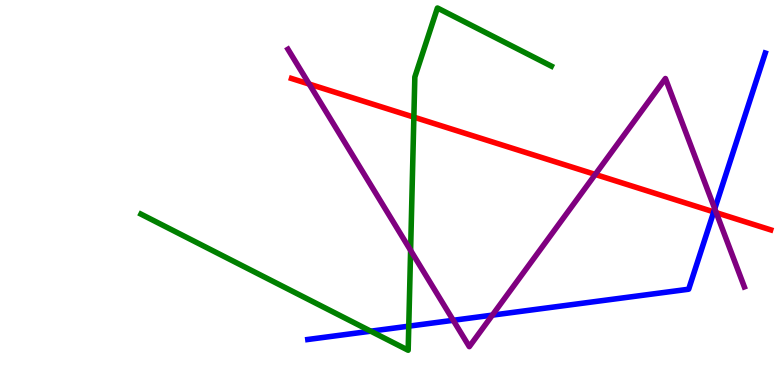[{'lines': ['blue', 'red'], 'intersections': [{'x': 9.21, 'y': 4.5}]}, {'lines': ['green', 'red'], 'intersections': [{'x': 5.34, 'y': 6.96}]}, {'lines': ['purple', 'red'], 'intersections': [{'x': 3.99, 'y': 7.82}, {'x': 7.68, 'y': 5.47}, {'x': 9.24, 'y': 4.48}]}, {'lines': ['blue', 'green'], 'intersections': [{'x': 4.78, 'y': 1.4}, {'x': 5.27, 'y': 1.53}]}, {'lines': ['blue', 'purple'], 'intersections': [{'x': 5.85, 'y': 1.68}, {'x': 6.35, 'y': 1.81}, {'x': 9.22, 'y': 4.58}]}, {'lines': ['green', 'purple'], 'intersections': [{'x': 5.3, 'y': 3.5}]}]